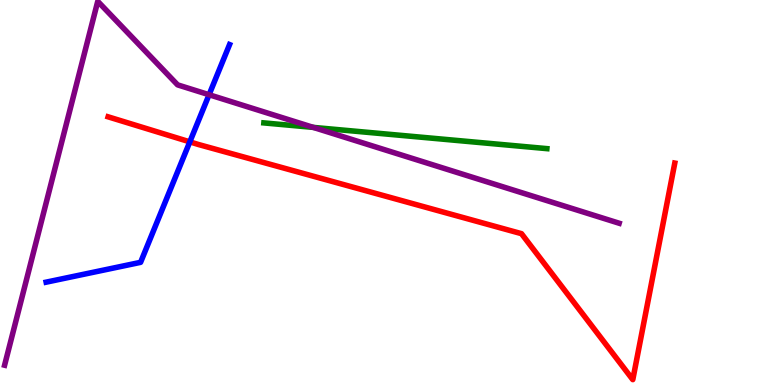[{'lines': ['blue', 'red'], 'intersections': [{'x': 2.45, 'y': 6.32}]}, {'lines': ['green', 'red'], 'intersections': []}, {'lines': ['purple', 'red'], 'intersections': []}, {'lines': ['blue', 'green'], 'intersections': []}, {'lines': ['blue', 'purple'], 'intersections': [{'x': 2.7, 'y': 7.54}]}, {'lines': ['green', 'purple'], 'intersections': [{'x': 4.04, 'y': 6.69}]}]